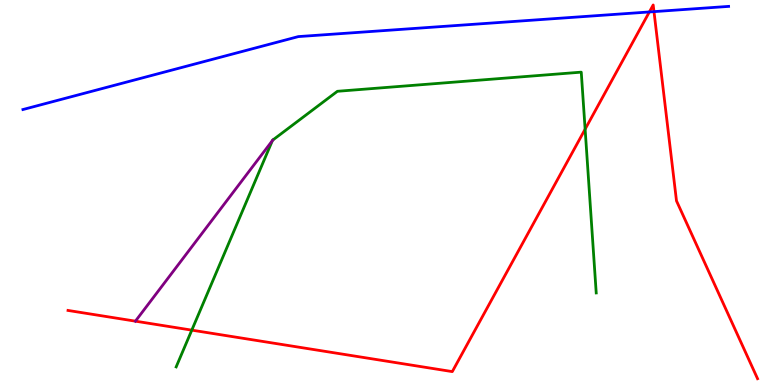[{'lines': ['blue', 'red'], 'intersections': [{'x': 8.38, 'y': 9.69}, {'x': 8.44, 'y': 9.7}]}, {'lines': ['green', 'red'], 'intersections': [{'x': 2.47, 'y': 1.42}, {'x': 7.55, 'y': 6.64}]}, {'lines': ['purple', 'red'], 'intersections': [{'x': 1.75, 'y': 1.66}]}, {'lines': ['blue', 'green'], 'intersections': []}, {'lines': ['blue', 'purple'], 'intersections': []}, {'lines': ['green', 'purple'], 'intersections': [{'x': 3.52, 'y': 6.35}]}]